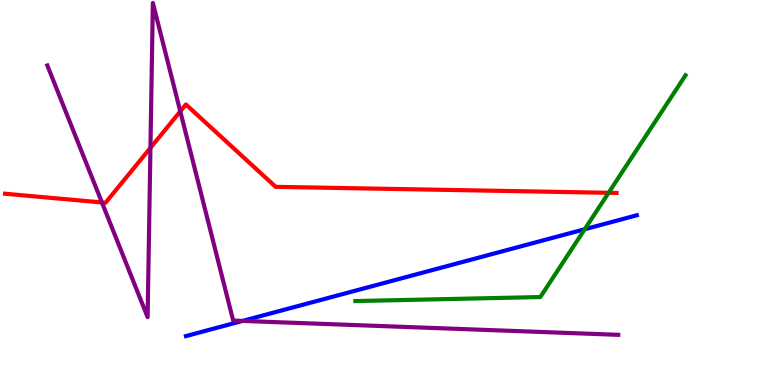[{'lines': ['blue', 'red'], 'intersections': []}, {'lines': ['green', 'red'], 'intersections': [{'x': 7.85, 'y': 4.99}]}, {'lines': ['purple', 'red'], 'intersections': [{'x': 1.32, 'y': 4.74}, {'x': 1.94, 'y': 6.16}, {'x': 2.33, 'y': 7.11}]}, {'lines': ['blue', 'green'], 'intersections': [{'x': 7.54, 'y': 4.05}]}, {'lines': ['blue', 'purple'], 'intersections': [{'x': 3.13, 'y': 1.66}]}, {'lines': ['green', 'purple'], 'intersections': []}]